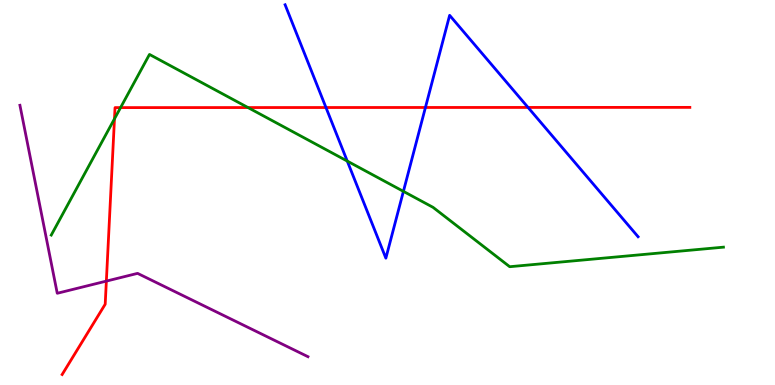[{'lines': ['blue', 'red'], 'intersections': [{'x': 4.21, 'y': 7.21}, {'x': 5.49, 'y': 7.21}, {'x': 6.81, 'y': 7.21}]}, {'lines': ['green', 'red'], 'intersections': [{'x': 1.48, 'y': 6.91}, {'x': 1.56, 'y': 7.21}, {'x': 3.2, 'y': 7.21}]}, {'lines': ['purple', 'red'], 'intersections': [{'x': 1.37, 'y': 2.7}]}, {'lines': ['blue', 'green'], 'intersections': [{'x': 4.48, 'y': 5.82}, {'x': 5.21, 'y': 5.03}]}, {'lines': ['blue', 'purple'], 'intersections': []}, {'lines': ['green', 'purple'], 'intersections': []}]